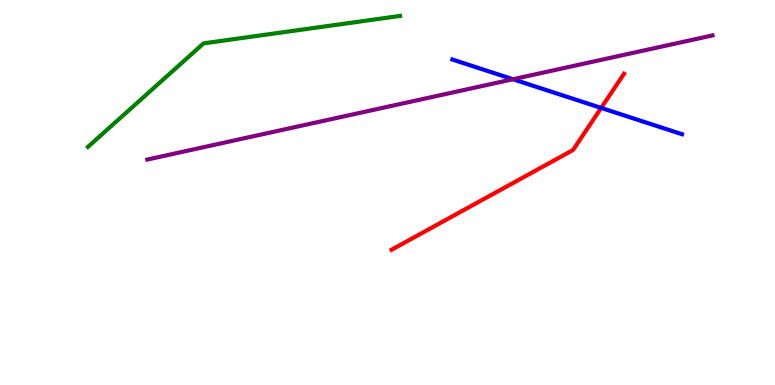[{'lines': ['blue', 'red'], 'intersections': [{'x': 7.76, 'y': 7.2}]}, {'lines': ['green', 'red'], 'intersections': []}, {'lines': ['purple', 'red'], 'intersections': []}, {'lines': ['blue', 'green'], 'intersections': []}, {'lines': ['blue', 'purple'], 'intersections': [{'x': 6.62, 'y': 7.94}]}, {'lines': ['green', 'purple'], 'intersections': []}]